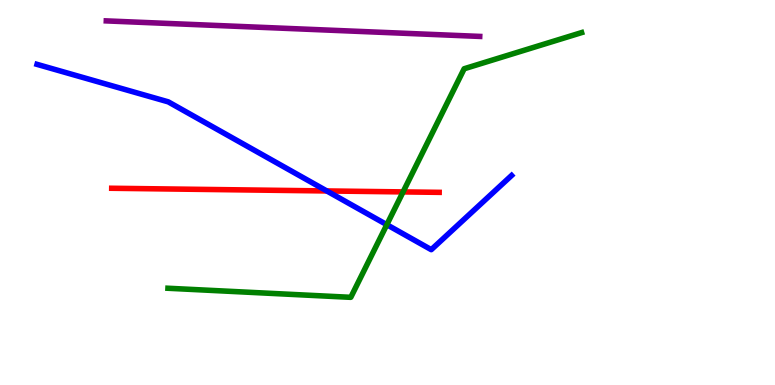[{'lines': ['blue', 'red'], 'intersections': [{'x': 4.22, 'y': 5.04}]}, {'lines': ['green', 'red'], 'intersections': [{'x': 5.2, 'y': 5.02}]}, {'lines': ['purple', 'red'], 'intersections': []}, {'lines': ['blue', 'green'], 'intersections': [{'x': 4.99, 'y': 4.16}]}, {'lines': ['blue', 'purple'], 'intersections': []}, {'lines': ['green', 'purple'], 'intersections': []}]